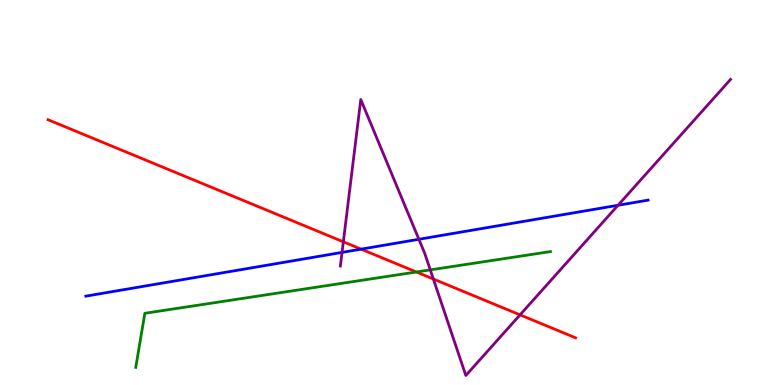[{'lines': ['blue', 'red'], 'intersections': [{'x': 4.66, 'y': 3.53}]}, {'lines': ['green', 'red'], 'intersections': [{'x': 5.37, 'y': 2.94}]}, {'lines': ['purple', 'red'], 'intersections': [{'x': 4.43, 'y': 3.72}, {'x': 5.59, 'y': 2.75}, {'x': 6.71, 'y': 1.82}]}, {'lines': ['blue', 'green'], 'intersections': []}, {'lines': ['blue', 'purple'], 'intersections': [{'x': 4.41, 'y': 3.44}, {'x': 5.4, 'y': 3.78}, {'x': 7.97, 'y': 4.67}]}, {'lines': ['green', 'purple'], 'intersections': [{'x': 5.55, 'y': 2.99}]}]